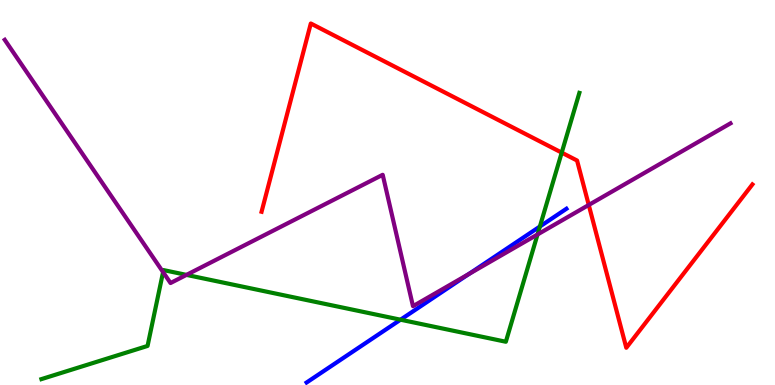[{'lines': ['blue', 'red'], 'intersections': []}, {'lines': ['green', 'red'], 'intersections': [{'x': 7.25, 'y': 6.04}]}, {'lines': ['purple', 'red'], 'intersections': [{'x': 7.6, 'y': 4.68}]}, {'lines': ['blue', 'green'], 'intersections': [{'x': 5.17, 'y': 1.7}, {'x': 6.97, 'y': 4.12}]}, {'lines': ['blue', 'purple'], 'intersections': [{'x': 6.05, 'y': 2.88}]}, {'lines': ['green', 'purple'], 'intersections': [{'x': 2.1, 'y': 2.93}, {'x': 2.41, 'y': 2.86}, {'x': 6.94, 'y': 3.91}]}]